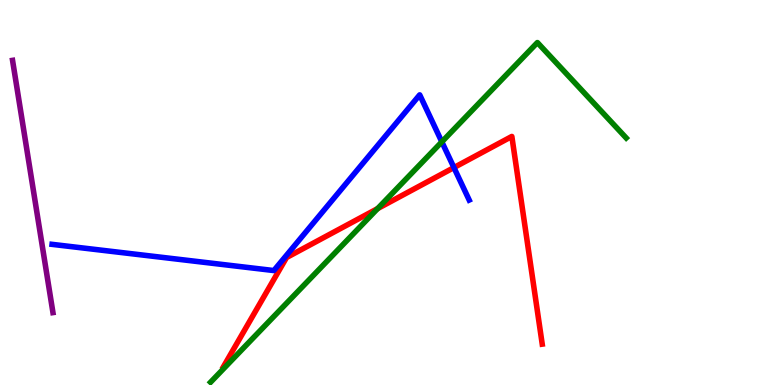[{'lines': ['blue', 'red'], 'intersections': [{'x': 5.86, 'y': 5.65}]}, {'lines': ['green', 'red'], 'intersections': [{'x': 4.87, 'y': 4.58}]}, {'lines': ['purple', 'red'], 'intersections': []}, {'lines': ['blue', 'green'], 'intersections': [{'x': 5.7, 'y': 6.32}]}, {'lines': ['blue', 'purple'], 'intersections': []}, {'lines': ['green', 'purple'], 'intersections': []}]